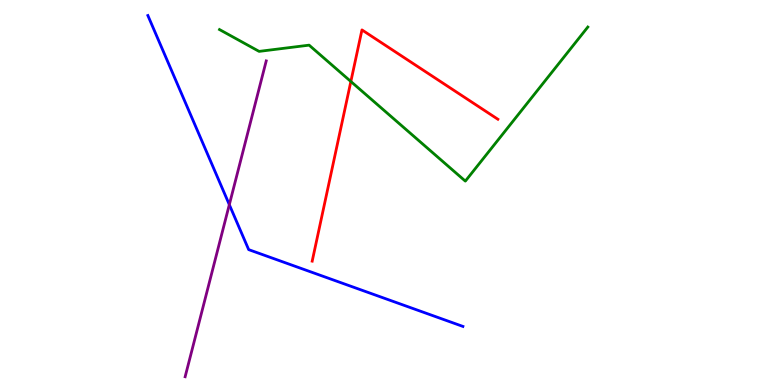[{'lines': ['blue', 'red'], 'intersections': []}, {'lines': ['green', 'red'], 'intersections': [{'x': 4.53, 'y': 7.88}]}, {'lines': ['purple', 'red'], 'intersections': []}, {'lines': ['blue', 'green'], 'intersections': []}, {'lines': ['blue', 'purple'], 'intersections': [{'x': 2.96, 'y': 4.68}]}, {'lines': ['green', 'purple'], 'intersections': []}]